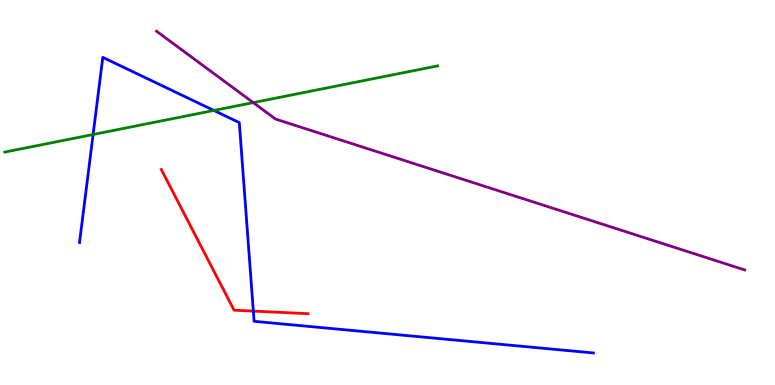[{'lines': ['blue', 'red'], 'intersections': [{'x': 3.27, 'y': 1.92}]}, {'lines': ['green', 'red'], 'intersections': []}, {'lines': ['purple', 'red'], 'intersections': []}, {'lines': ['blue', 'green'], 'intersections': [{'x': 1.2, 'y': 6.51}, {'x': 2.76, 'y': 7.13}]}, {'lines': ['blue', 'purple'], 'intersections': []}, {'lines': ['green', 'purple'], 'intersections': [{'x': 3.27, 'y': 7.33}]}]